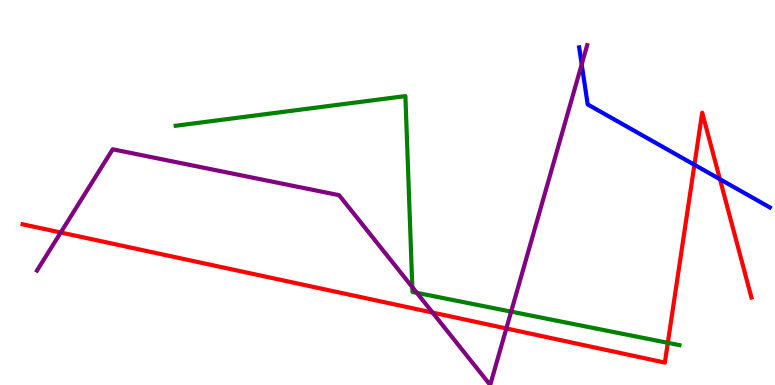[{'lines': ['blue', 'red'], 'intersections': [{'x': 8.96, 'y': 5.72}, {'x': 9.29, 'y': 5.35}]}, {'lines': ['green', 'red'], 'intersections': [{'x': 8.62, 'y': 1.1}]}, {'lines': ['purple', 'red'], 'intersections': [{'x': 0.784, 'y': 3.96}, {'x': 5.58, 'y': 1.88}, {'x': 6.53, 'y': 1.47}]}, {'lines': ['blue', 'green'], 'intersections': []}, {'lines': ['blue', 'purple'], 'intersections': [{'x': 7.51, 'y': 8.33}]}, {'lines': ['green', 'purple'], 'intersections': [{'x': 5.32, 'y': 2.54}, {'x': 5.38, 'y': 2.39}, {'x': 6.6, 'y': 1.91}]}]